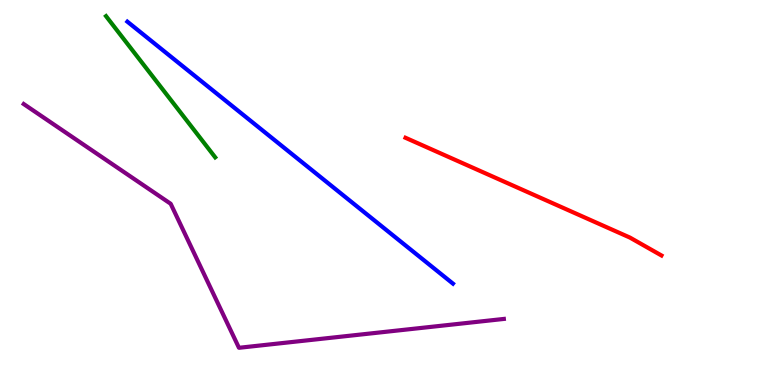[{'lines': ['blue', 'red'], 'intersections': []}, {'lines': ['green', 'red'], 'intersections': []}, {'lines': ['purple', 'red'], 'intersections': []}, {'lines': ['blue', 'green'], 'intersections': []}, {'lines': ['blue', 'purple'], 'intersections': []}, {'lines': ['green', 'purple'], 'intersections': []}]